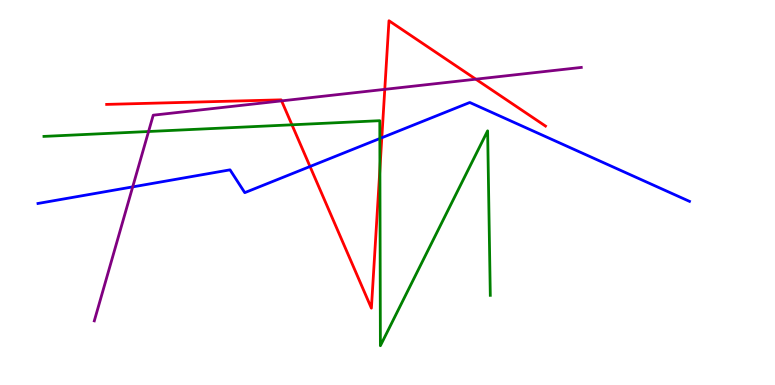[{'lines': ['blue', 'red'], 'intersections': [{'x': 4.0, 'y': 5.68}, {'x': 4.93, 'y': 6.42}]}, {'lines': ['green', 'red'], 'intersections': [{'x': 3.77, 'y': 6.76}, {'x': 4.9, 'y': 5.61}]}, {'lines': ['purple', 'red'], 'intersections': [{'x': 3.63, 'y': 7.38}, {'x': 4.96, 'y': 7.68}, {'x': 6.14, 'y': 7.94}]}, {'lines': ['blue', 'green'], 'intersections': [{'x': 4.9, 'y': 6.4}]}, {'lines': ['blue', 'purple'], 'intersections': [{'x': 1.71, 'y': 5.15}]}, {'lines': ['green', 'purple'], 'intersections': [{'x': 1.92, 'y': 6.58}]}]